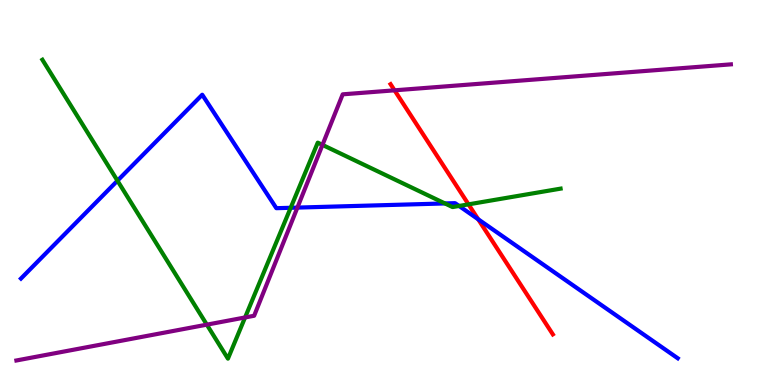[{'lines': ['blue', 'red'], 'intersections': [{'x': 6.17, 'y': 4.3}]}, {'lines': ['green', 'red'], 'intersections': [{'x': 6.05, 'y': 4.69}]}, {'lines': ['purple', 'red'], 'intersections': [{'x': 5.09, 'y': 7.65}]}, {'lines': ['blue', 'green'], 'intersections': [{'x': 1.52, 'y': 5.31}, {'x': 3.75, 'y': 4.6}, {'x': 5.74, 'y': 4.72}, {'x': 5.92, 'y': 4.65}]}, {'lines': ['blue', 'purple'], 'intersections': [{'x': 3.84, 'y': 4.61}]}, {'lines': ['green', 'purple'], 'intersections': [{'x': 2.67, 'y': 1.57}, {'x': 3.16, 'y': 1.75}, {'x': 4.16, 'y': 6.24}]}]